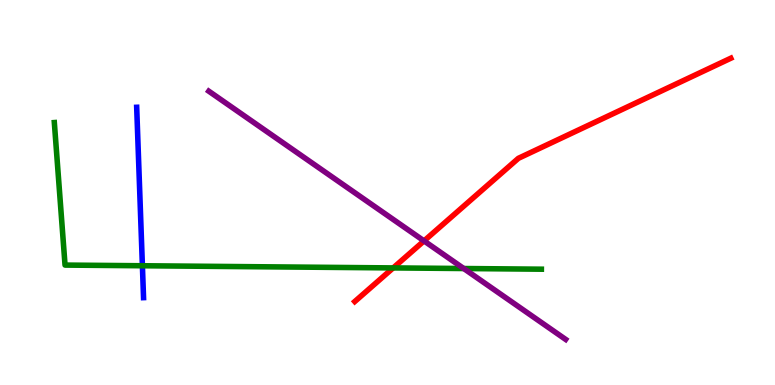[{'lines': ['blue', 'red'], 'intersections': []}, {'lines': ['green', 'red'], 'intersections': [{'x': 5.07, 'y': 3.04}]}, {'lines': ['purple', 'red'], 'intersections': [{'x': 5.47, 'y': 3.74}]}, {'lines': ['blue', 'green'], 'intersections': [{'x': 1.84, 'y': 3.1}]}, {'lines': ['blue', 'purple'], 'intersections': []}, {'lines': ['green', 'purple'], 'intersections': [{'x': 5.98, 'y': 3.03}]}]